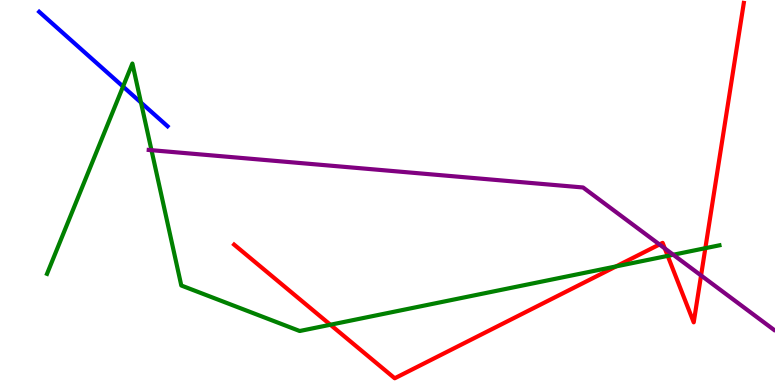[{'lines': ['blue', 'red'], 'intersections': []}, {'lines': ['green', 'red'], 'intersections': [{'x': 4.26, 'y': 1.57}, {'x': 7.95, 'y': 3.08}, {'x': 8.62, 'y': 3.35}, {'x': 9.1, 'y': 3.55}]}, {'lines': ['purple', 'red'], 'intersections': [{'x': 8.51, 'y': 3.65}, {'x': 8.58, 'y': 3.55}, {'x': 9.05, 'y': 2.84}]}, {'lines': ['blue', 'green'], 'intersections': [{'x': 1.59, 'y': 7.75}, {'x': 1.82, 'y': 7.34}]}, {'lines': ['blue', 'purple'], 'intersections': []}, {'lines': ['green', 'purple'], 'intersections': [{'x': 1.95, 'y': 6.1}, {'x': 8.69, 'y': 3.38}]}]